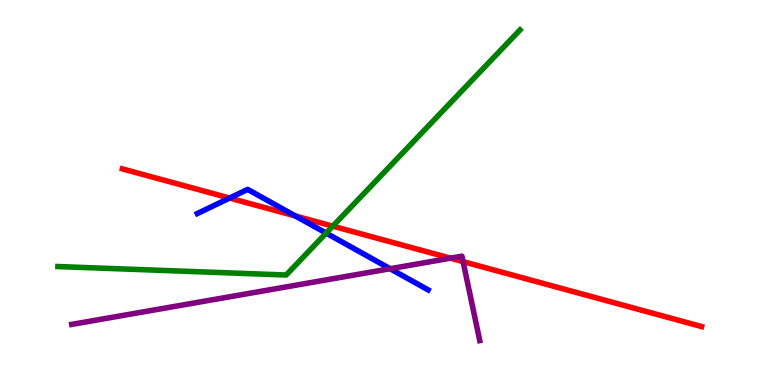[{'lines': ['blue', 'red'], 'intersections': [{'x': 2.96, 'y': 4.86}, {'x': 3.81, 'y': 4.39}]}, {'lines': ['green', 'red'], 'intersections': [{'x': 4.29, 'y': 4.13}]}, {'lines': ['purple', 'red'], 'intersections': [{'x': 5.81, 'y': 3.29}, {'x': 5.98, 'y': 3.2}]}, {'lines': ['blue', 'green'], 'intersections': [{'x': 4.21, 'y': 3.95}]}, {'lines': ['blue', 'purple'], 'intersections': [{'x': 5.03, 'y': 3.02}]}, {'lines': ['green', 'purple'], 'intersections': []}]